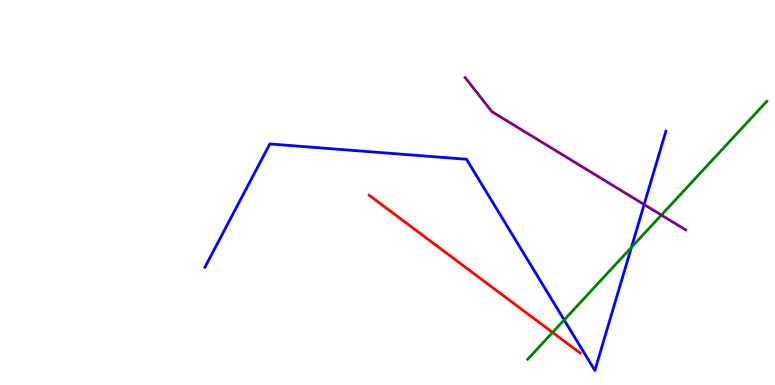[{'lines': ['blue', 'red'], 'intersections': []}, {'lines': ['green', 'red'], 'intersections': [{'x': 7.13, 'y': 1.37}]}, {'lines': ['purple', 'red'], 'intersections': []}, {'lines': ['blue', 'green'], 'intersections': [{'x': 7.28, 'y': 1.69}, {'x': 8.15, 'y': 3.57}]}, {'lines': ['blue', 'purple'], 'intersections': [{'x': 8.31, 'y': 4.69}]}, {'lines': ['green', 'purple'], 'intersections': [{'x': 8.53, 'y': 4.41}]}]